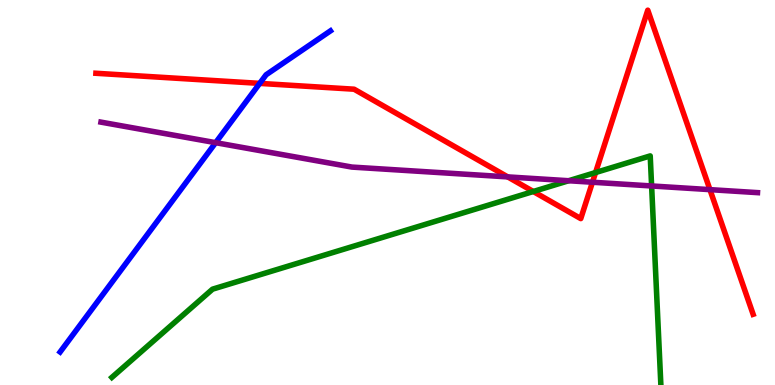[{'lines': ['blue', 'red'], 'intersections': [{'x': 3.35, 'y': 7.83}]}, {'lines': ['green', 'red'], 'intersections': [{'x': 6.88, 'y': 5.03}, {'x': 7.68, 'y': 5.52}]}, {'lines': ['purple', 'red'], 'intersections': [{'x': 6.55, 'y': 5.41}, {'x': 7.64, 'y': 5.27}, {'x': 9.16, 'y': 5.07}]}, {'lines': ['blue', 'green'], 'intersections': []}, {'lines': ['blue', 'purple'], 'intersections': [{'x': 2.78, 'y': 6.29}]}, {'lines': ['green', 'purple'], 'intersections': [{'x': 7.34, 'y': 5.31}, {'x': 8.41, 'y': 5.17}]}]